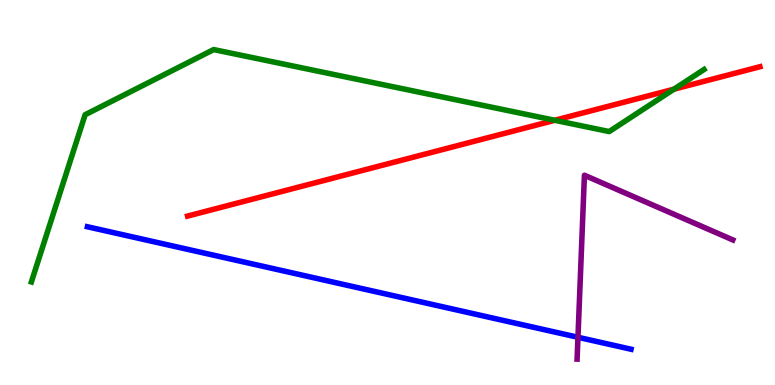[{'lines': ['blue', 'red'], 'intersections': []}, {'lines': ['green', 'red'], 'intersections': [{'x': 7.16, 'y': 6.88}, {'x': 8.7, 'y': 7.68}]}, {'lines': ['purple', 'red'], 'intersections': []}, {'lines': ['blue', 'green'], 'intersections': []}, {'lines': ['blue', 'purple'], 'intersections': [{'x': 7.46, 'y': 1.24}]}, {'lines': ['green', 'purple'], 'intersections': []}]